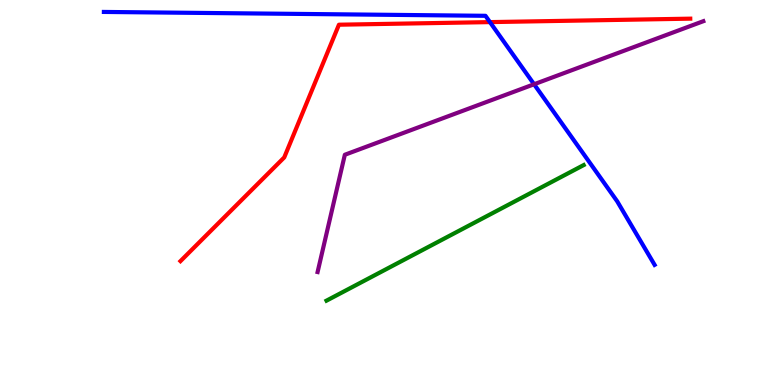[{'lines': ['blue', 'red'], 'intersections': [{'x': 6.32, 'y': 9.43}]}, {'lines': ['green', 'red'], 'intersections': []}, {'lines': ['purple', 'red'], 'intersections': []}, {'lines': ['blue', 'green'], 'intersections': []}, {'lines': ['blue', 'purple'], 'intersections': [{'x': 6.89, 'y': 7.81}]}, {'lines': ['green', 'purple'], 'intersections': []}]